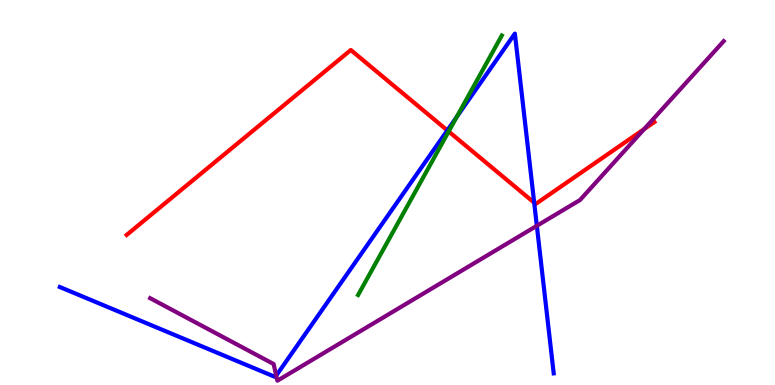[{'lines': ['blue', 'red'], 'intersections': [{'x': 5.77, 'y': 6.61}, {'x': 6.89, 'y': 4.74}]}, {'lines': ['green', 'red'], 'intersections': [{'x': 5.79, 'y': 6.59}]}, {'lines': ['purple', 'red'], 'intersections': [{'x': 8.31, 'y': 6.65}]}, {'lines': ['blue', 'green'], 'intersections': [{'x': 5.89, 'y': 6.96}]}, {'lines': ['blue', 'purple'], 'intersections': [{'x': 3.56, 'y': 0.244}, {'x': 6.93, 'y': 4.14}]}, {'lines': ['green', 'purple'], 'intersections': []}]